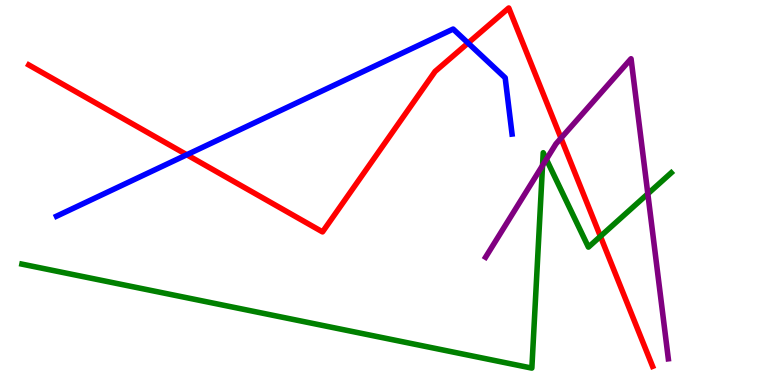[{'lines': ['blue', 'red'], 'intersections': [{'x': 2.41, 'y': 5.98}, {'x': 6.04, 'y': 8.88}]}, {'lines': ['green', 'red'], 'intersections': [{'x': 7.75, 'y': 3.86}]}, {'lines': ['purple', 'red'], 'intersections': [{'x': 7.24, 'y': 6.41}]}, {'lines': ['blue', 'green'], 'intersections': []}, {'lines': ['blue', 'purple'], 'intersections': []}, {'lines': ['green', 'purple'], 'intersections': [{'x': 7.0, 'y': 5.7}, {'x': 7.05, 'y': 5.86}, {'x': 8.36, 'y': 4.97}]}]